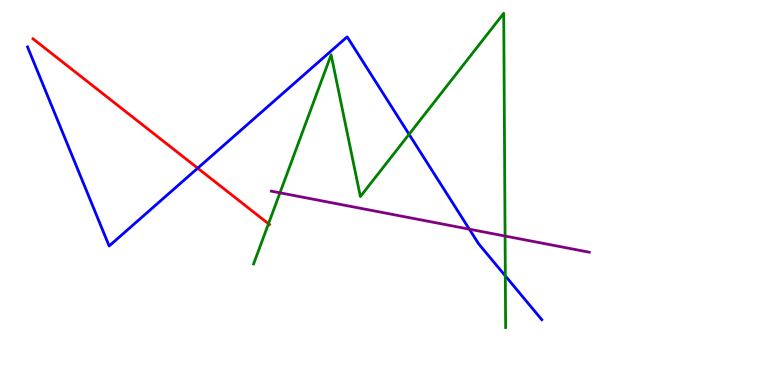[{'lines': ['blue', 'red'], 'intersections': [{'x': 2.55, 'y': 5.63}]}, {'lines': ['green', 'red'], 'intersections': [{'x': 3.46, 'y': 4.19}]}, {'lines': ['purple', 'red'], 'intersections': []}, {'lines': ['blue', 'green'], 'intersections': [{'x': 5.28, 'y': 6.51}, {'x': 6.52, 'y': 2.83}]}, {'lines': ['blue', 'purple'], 'intersections': [{'x': 6.06, 'y': 4.05}]}, {'lines': ['green', 'purple'], 'intersections': [{'x': 3.61, 'y': 4.99}, {'x': 6.52, 'y': 3.87}]}]